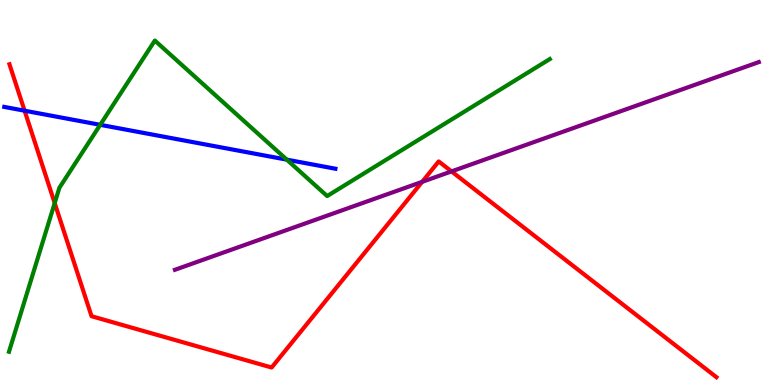[{'lines': ['blue', 'red'], 'intersections': [{'x': 0.317, 'y': 7.12}]}, {'lines': ['green', 'red'], 'intersections': [{'x': 0.706, 'y': 4.72}]}, {'lines': ['purple', 'red'], 'intersections': [{'x': 5.45, 'y': 5.28}, {'x': 5.83, 'y': 5.55}]}, {'lines': ['blue', 'green'], 'intersections': [{'x': 1.29, 'y': 6.76}, {'x': 3.7, 'y': 5.85}]}, {'lines': ['blue', 'purple'], 'intersections': []}, {'lines': ['green', 'purple'], 'intersections': []}]